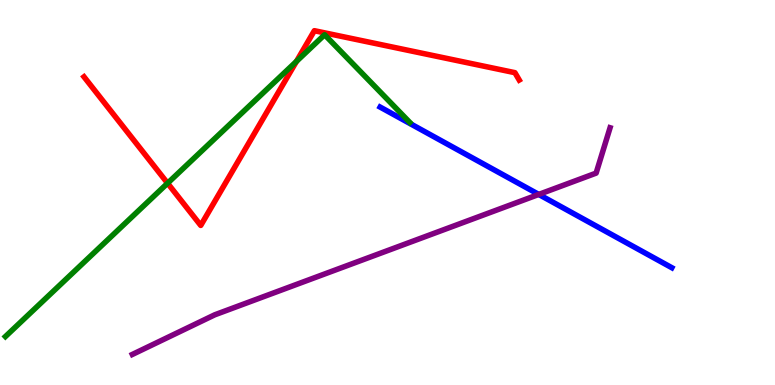[{'lines': ['blue', 'red'], 'intersections': []}, {'lines': ['green', 'red'], 'intersections': [{'x': 2.16, 'y': 5.24}, {'x': 3.83, 'y': 8.41}]}, {'lines': ['purple', 'red'], 'intersections': []}, {'lines': ['blue', 'green'], 'intersections': []}, {'lines': ['blue', 'purple'], 'intersections': [{'x': 6.95, 'y': 4.95}]}, {'lines': ['green', 'purple'], 'intersections': []}]